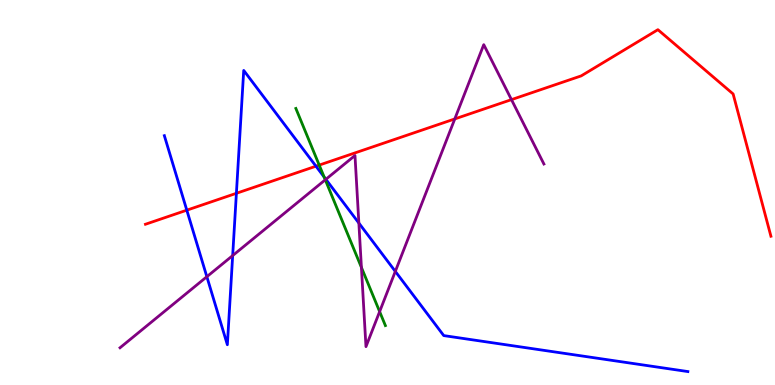[{'lines': ['blue', 'red'], 'intersections': [{'x': 2.41, 'y': 4.54}, {'x': 3.05, 'y': 4.98}, {'x': 4.08, 'y': 5.68}]}, {'lines': ['green', 'red'], 'intersections': [{'x': 4.12, 'y': 5.71}]}, {'lines': ['purple', 'red'], 'intersections': [{'x': 5.87, 'y': 6.91}, {'x': 6.6, 'y': 7.41}]}, {'lines': ['blue', 'green'], 'intersections': [{'x': 4.18, 'y': 5.4}]}, {'lines': ['blue', 'purple'], 'intersections': [{'x': 2.67, 'y': 2.81}, {'x': 3.0, 'y': 3.36}, {'x': 4.2, 'y': 5.34}, {'x': 4.63, 'y': 4.21}, {'x': 5.1, 'y': 2.95}]}, {'lines': ['green', 'purple'], 'intersections': [{'x': 4.2, 'y': 5.33}, {'x': 4.66, 'y': 3.05}, {'x': 4.9, 'y': 1.91}]}]